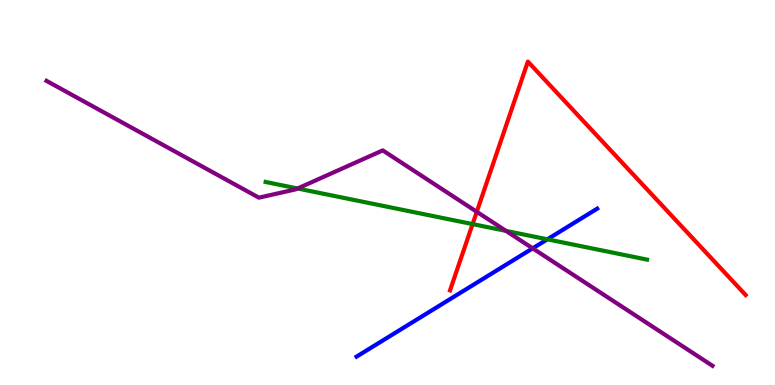[{'lines': ['blue', 'red'], 'intersections': []}, {'lines': ['green', 'red'], 'intersections': [{'x': 6.1, 'y': 4.18}]}, {'lines': ['purple', 'red'], 'intersections': [{'x': 6.15, 'y': 4.5}]}, {'lines': ['blue', 'green'], 'intersections': [{'x': 7.06, 'y': 3.78}]}, {'lines': ['blue', 'purple'], 'intersections': [{'x': 6.87, 'y': 3.55}]}, {'lines': ['green', 'purple'], 'intersections': [{'x': 3.84, 'y': 5.1}, {'x': 6.53, 'y': 4.0}]}]